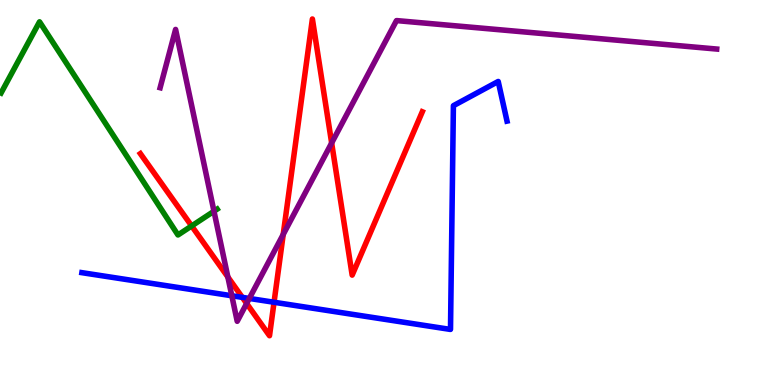[{'lines': ['blue', 'red'], 'intersections': [{'x': 3.13, 'y': 2.28}, {'x': 3.54, 'y': 2.15}]}, {'lines': ['green', 'red'], 'intersections': [{'x': 2.47, 'y': 4.13}]}, {'lines': ['purple', 'red'], 'intersections': [{'x': 2.94, 'y': 2.81}, {'x': 3.18, 'y': 2.12}, {'x': 3.65, 'y': 3.91}, {'x': 4.28, 'y': 6.29}]}, {'lines': ['blue', 'green'], 'intersections': []}, {'lines': ['blue', 'purple'], 'intersections': [{'x': 2.99, 'y': 2.32}, {'x': 3.22, 'y': 2.25}]}, {'lines': ['green', 'purple'], 'intersections': [{'x': 2.76, 'y': 4.51}]}]